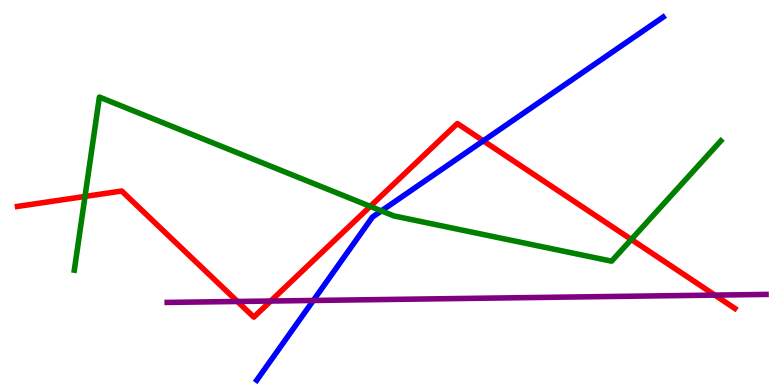[{'lines': ['blue', 'red'], 'intersections': [{'x': 6.24, 'y': 6.34}]}, {'lines': ['green', 'red'], 'intersections': [{'x': 1.1, 'y': 4.9}, {'x': 4.78, 'y': 4.64}, {'x': 8.15, 'y': 3.78}]}, {'lines': ['purple', 'red'], 'intersections': [{'x': 3.06, 'y': 2.17}, {'x': 3.49, 'y': 2.18}, {'x': 9.22, 'y': 2.33}]}, {'lines': ['blue', 'green'], 'intersections': [{'x': 4.92, 'y': 4.52}]}, {'lines': ['blue', 'purple'], 'intersections': [{'x': 4.04, 'y': 2.2}]}, {'lines': ['green', 'purple'], 'intersections': []}]